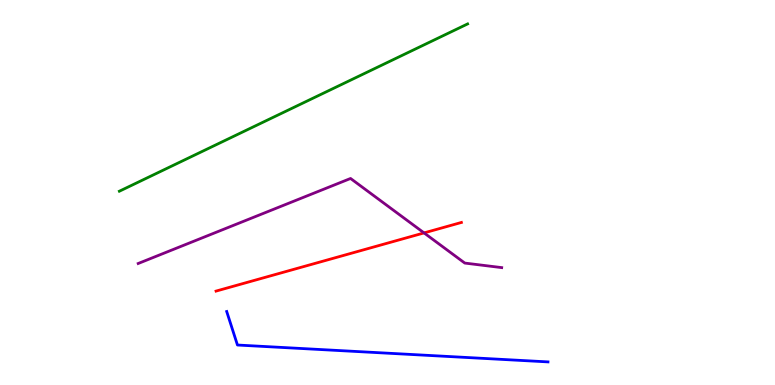[{'lines': ['blue', 'red'], 'intersections': []}, {'lines': ['green', 'red'], 'intersections': []}, {'lines': ['purple', 'red'], 'intersections': [{'x': 5.47, 'y': 3.95}]}, {'lines': ['blue', 'green'], 'intersections': []}, {'lines': ['blue', 'purple'], 'intersections': []}, {'lines': ['green', 'purple'], 'intersections': []}]